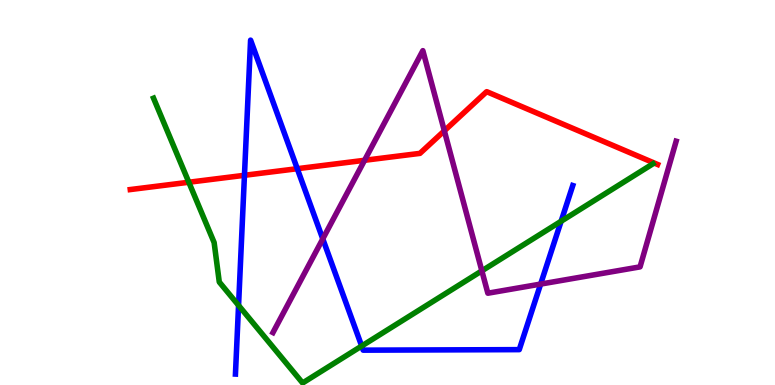[{'lines': ['blue', 'red'], 'intersections': [{'x': 3.15, 'y': 5.45}, {'x': 3.84, 'y': 5.62}]}, {'lines': ['green', 'red'], 'intersections': [{'x': 2.44, 'y': 5.27}]}, {'lines': ['purple', 'red'], 'intersections': [{'x': 4.7, 'y': 5.84}, {'x': 5.73, 'y': 6.6}]}, {'lines': ['blue', 'green'], 'intersections': [{'x': 3.08, 'y': 2.07}, {'x': 4.67, 'y': 1.01}, {'x': 7.24, 'y': 4.25}]}, {'lines': ['blue', 'purple'], 'intersections': [{'x': 4.16, 'y': 3.8}, {'x': 6.98, 'y': 2.62}]}, {'lines': ['green', 'purple'], 'intersections': [{'x': 6.22, 'y': 2.97}]}]